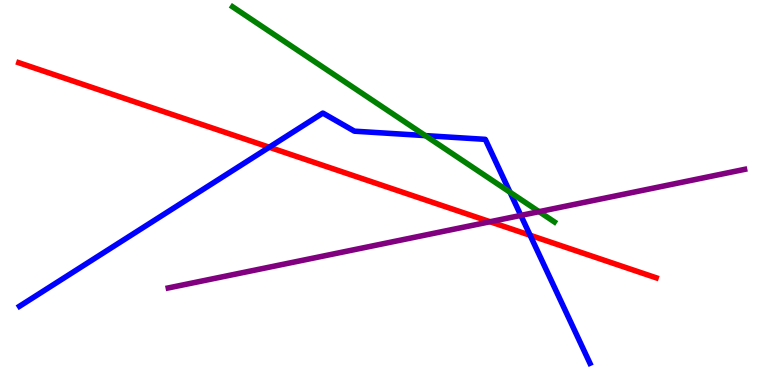[{'lines': ['blue', 'red'], 'intersections': [{'x': 3.47, 'y': 6.18}, {'x': 6.84, 'y': 3.89}]}, {'lines': ['green', 'red'], 'intersections': []}, {'lines': ['purple', 'red'], 'intersections': [{'x': 6.32, 'y': 4.24}]}, {'lines': ['blue', 'green'], 'intersections': [{'x': 5.49, 'y': 6.48}, {'x': 6.58, 'y': 5.01}]}, {'lines': ['blue', 'purple'], 'intersections': [{'x': 6.72, 'y': 4.41}]}, {'lines': ['green', 'purple'], 'intersections': [{'x': 6.96, 'y': 4.5}]}]